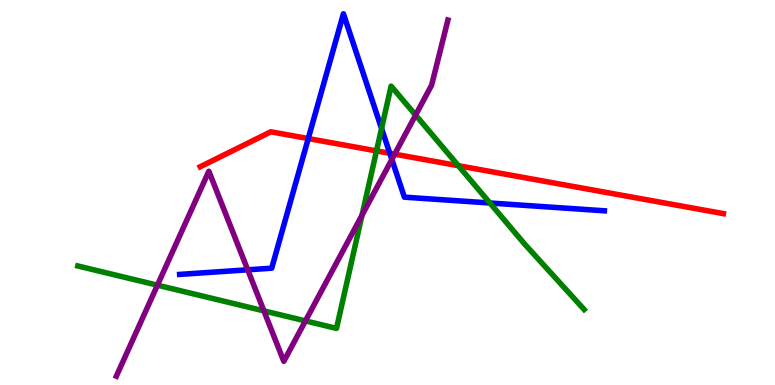[{'lines': ['blue', 'red'], 'intersections': [{'x': 3.98, 'y': 6.4}, {'x': 5.03, 'y': 6.02}]}, {'lines': ['green', 'red'], 'intersections': [{'x': 4.86, 'y': 6.08}, {'x': 5.91, 'y': 5.7}]}, {'lines': ['purple', 'red'], 'intersections': [{'x': 5.09, 'y': 6.0}]}, {'lines': ['blue', 'green'], 'intersections': [{'x': 4.92, 'y': 6.66}, {'x': 6.32, 'y': 4.73}]}, {'lines': ['blue', 'purple'], 'intersections': [{'x': 3.2, 'y': 2.99}, {'x': 5.06, 'y': 5.86}]}, {'lines': ['green', 'purple'], 'intersections': [{'x': 2.03, 'y': 2.59}, {'x': 3.41, 'y': 1.93}, {'x': 3.94, 'y': 1.66}, {'x': 4.67, 'y': 4.41}, {'x': 5.36, 'y': 7.01}]}]